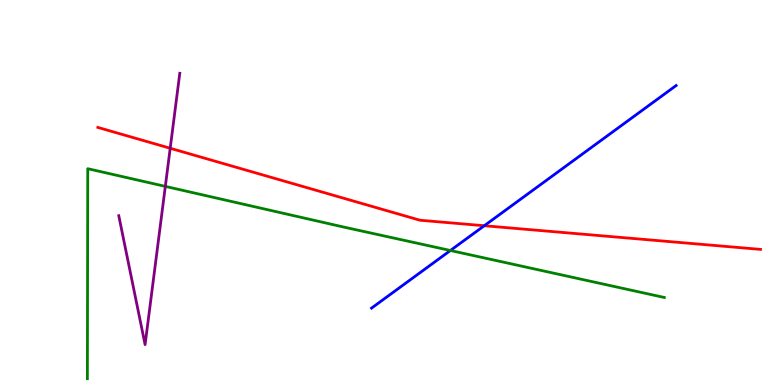[{'lines': ['blue', 'red'], 'intersections': [{'x': 6.25, 'y': 4.14}]}, {'lines': ['green', 'red'], 'intersections': []}, {'lines': ['purple', 'red'], 'intersections': [{'x': 2.2, 'y': 6.15}]}, {'lines': ['blue', 'green'], 'intersections': [{'x': 5.81, 'y': 3.49}]}, {'lines': ['blue', 'purple'], 'intersections': []}, {'lines': ['green', 'purple'], 'intersections': [{'x': 2.13, 'y': 5.16}]}]